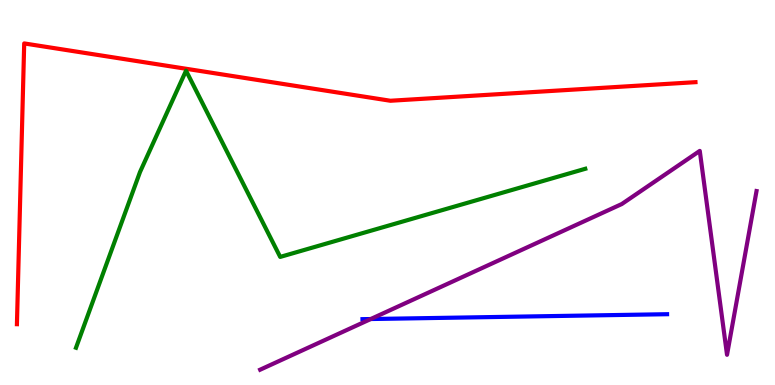[{'lines': ['blue', 'red'], 'intersections': []}, {'lines': ['green', 'red'], 'intersections': []}, {'lines': ['purple', 'red'], 'intersections': []}, {'lines': ['blue', 'green'], 'intersections': []}, {'lines': ['blue', 'purple'], 'intersections': [{'x': 4.78, 'y': 1.71}]}, {'lines': ['green', 'purple'], 'intersections': []}]